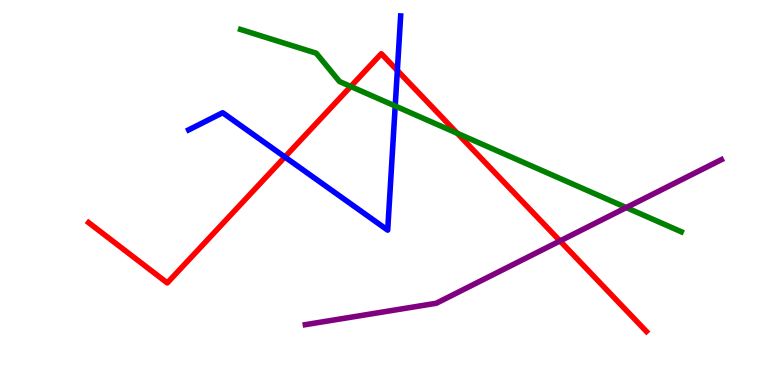[{'lines': ['blue', 'red'], 'intersections': [{'x': 3.68, 'y': 5.92}, {'x': 5.13, 'y': 8.17}]}, {'lines': ['green', 'red'], 'intersections': [{'x': 4.53, 'y': 7.75}, {'x': 5.9, 'y': 6.54}]}, {'lines': ['purple', 'red'], 'intersections': [{'x': 7.23, 'y': 3.74}]}, {'lines': ['blue', 'green'], 'intersections': [{'x': 5.1, 'y': 7.25}]}, {'lines': ['blue', 'purple'], 'intersections': []}, {'lines': ['green', 'purple'], 'intersections': [{'x': 8.08, 'y': 4.61}]}]